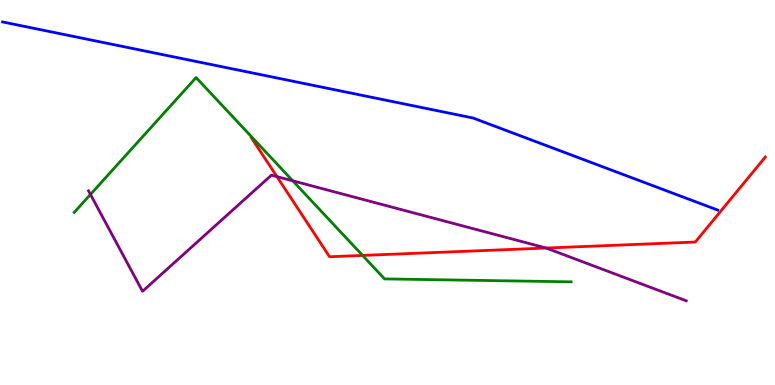[{'lines': ['blue', 'red'], 'intersections': []}, {'lines': ['green', 'red'], 'intersections': [{'x': 4.68, 'y': 3.37}]}, {'lines': ['purple', 'red'], 'intersections': [{'x': 3.57, 'y': 5.41}, {'x': 7.05, 'y': 3.56}]}, {'lines': ['blue', 'green'], 'intersections': []}, {'lines': ['blue', 'purple'], 'intersections': []}, {'lines': ['green', 'purple'], 'intersections': [{'x': 1.17, 'y': 4.95}, {'x': 3.78, 'y': 5.3}]}]